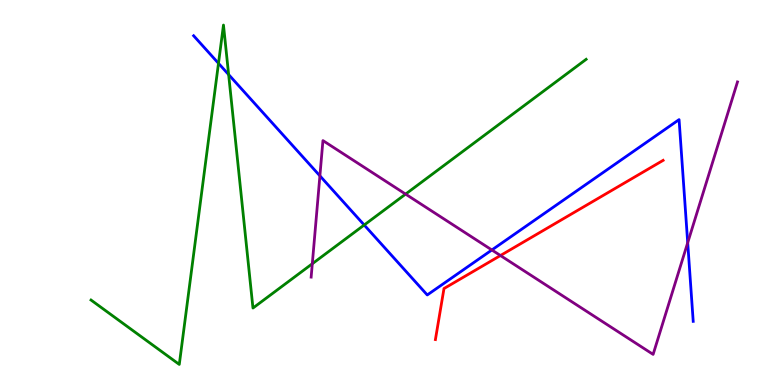[{'lines': ['blue', 'red'], 'intersections': []}, {'lines': ['green', 'red'], 'intersections': []}, {'lines': ['purple', 'red'], 'intersections': [{'x': 6.46, 'y': 3.36}]}, {'lines': ['blue', 'green'], 'intersections': [{'x': 2.82, 'y': 8.36}, {'x': 2.95, 'y': 8.06}, {'x': 4.7, 'y': 4.16}]}, {'lines': ['blue', 'purple'], 'intersections': [{'x': 4.13, 'y': 5.43}, {'x': 6.35, 'y': 3.51}, {'x': 8.87, 'y': 3.7}]}, {'lines': ['green', 'purple'], 'intersections': [{'x': 4.03, 'y': 3.15}, {'x': 5.23, 'y': 4.96}]}]